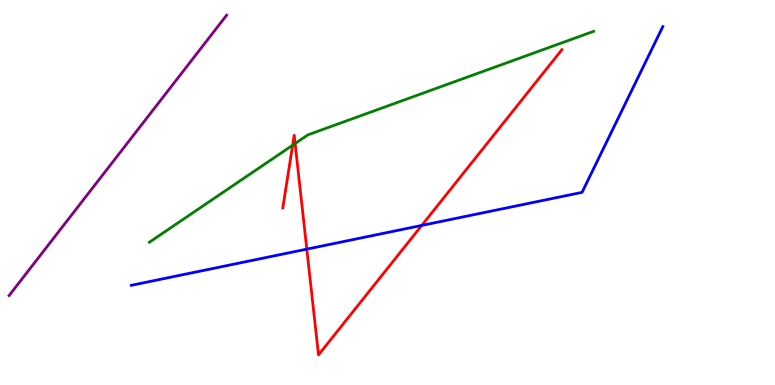[{'lines': ['blue', 'red'], 'intersections': [{'x': 3.96, 'y': 3.53}, {'x': 5.44, 'y': 4.14}]}, {'lines': ['green', 'red'], 'intersections': [{'x': 3.78, 'y': 6.23}, {'x': 3.81, 'y': 6.27}]}, {'lines': ['purple', 'red'], 'intersections': []}, {'lines': ['blue', 'green'], 'intersections': []}, {'lines': ['blue', 'purple'], 'intersections': []}, {'lines': ['green', 'purple'], 'intersections': []}]